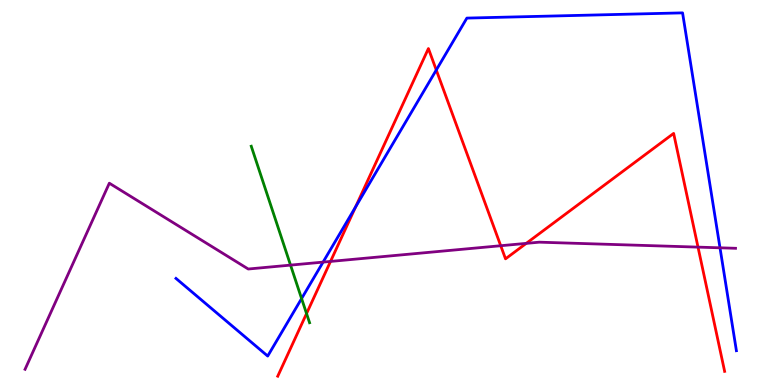[{'lines': ['blue', 'red'], 'intersections': [{'x': 4.59, 'y': 4.62}, {'x': 5.63, 'y': 8.18}]}, {'lines': ['green', 'red'], 'intersections': [{'x': 3.96, 'y': 1.86}]}, {'lines': ['purple', 'red'], 'intersections': [{'x': 4.26, 'y': 3.21}, {'x': 6.46, 'y': 3.62}, {'x': 6.79, 'y': 3.68}, {'x': 9.01, 'y': 3.58}]}, {'lines': ['blue', 'green'], 'intersections': [{'x': 3.89, 'y': 2.25}]}, {'lines': ['blue', 'purple'], 'intersections': [{'x': 4.17, 'y': 3.19}, {'x': 9.29, 'y': 3.56}]}, {'lines': ['green', 'purple'], 'intersections': [{'x': 3.75, 'y': 3.11}]}]